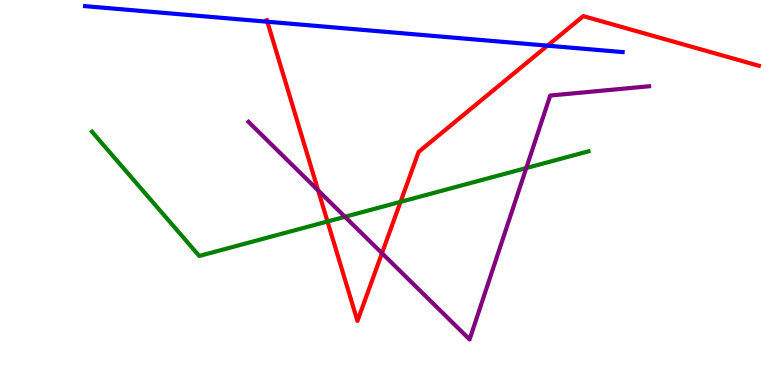[{'lines': ['blue', 'red'], 'intersections': [{'x': 3.45, 'y': 9.44}, {'x': 7.06, 'y': 8.81}]}, {'lines': ['green', 'red'], 'intersections': [{'x': 4.23, 'y': 4.25}, {'x': 5.17, 'y': 4.76}]}, {'lines': ['purple', 'red'], 'intersections': [{'x': 4.1, 'y': 5.05}, {'x': 4.93, 'y': 3.42}]}, {'lines': ['blue', 'green'], 'intersections': []}, {'lines': ['blue', 'purple'], 'intersections': []}, {'lines': ['green', 'purple'], 'intersections': [{'x': 4.45, 'y': 4.37}, {'x': 6.79, 'y': 5.63}]}]